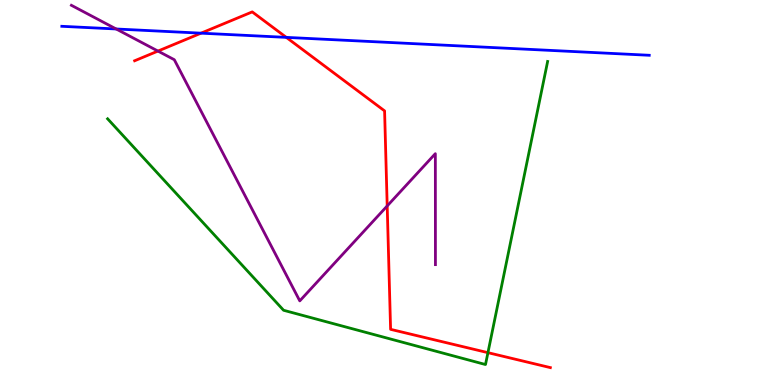[{'lines': ['blue', 'red'], 'intersections': [{'x': 2.59, 'y': 9.14}, {'x': 3.69, 'y': 9.03}]}, {'lines': ['green', 'red'], 'intersections': [{'x': 6.3, 'y': 0.84}]}, {'lines': ['purple', 'red'], 'intersections': [{'x': 2.04, 'y': 8.67}, {'x': 5.0, 'y': 4.65}]}, {'lines': ['blue', 'green'], 'intersections': []}, {'lines': ['blue', 'purple'], 'intersections': [{'x': 1.5, 'y': 9.25}]}, {'lines': ['green', 'purple'], 'intersections': []}]